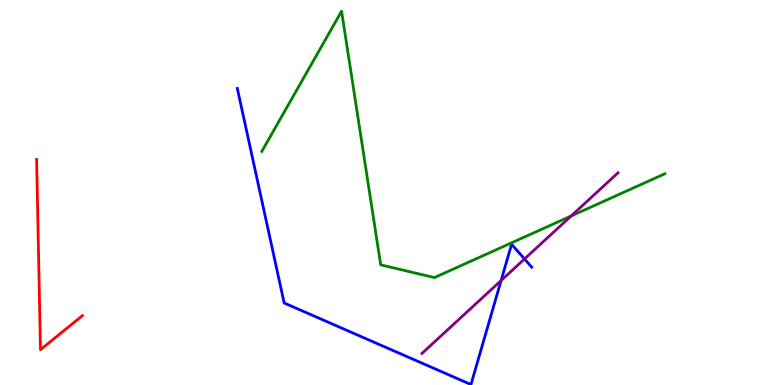[{'lines': ['blue', 'red'], 'intersections': []}, {'lines': ['green', 'red'], 'intersections': []}, {'lines': ['purple', 'red'], 'intersections': []}, {'lines': ['blue', 'green'], 'intersections': []}, {'lines': ['blue', 'purple'], 'intersections': [{'x': 6.47, 'y': 2.71}, {'x': 6.77, 'y': 3.27}]}, {'lines': ['green', 'purple'], 'intersections': [{'x': 7.37, 'y': 4.39}]}]